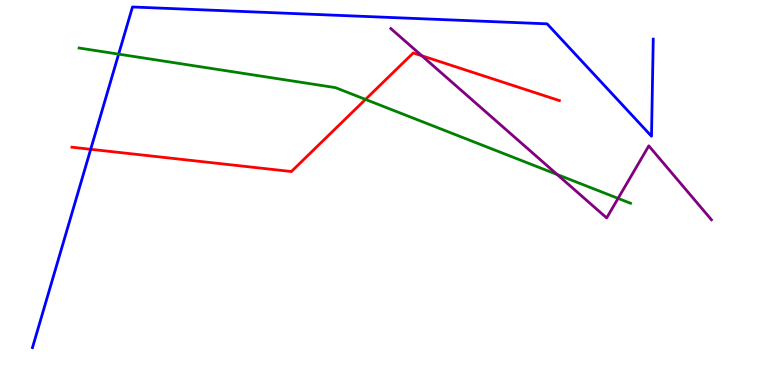[{'lines': ['blue', 'red'], 'intersections': [{'x': 1.17, 'y': 6.12}]}, {'lines': ['green', 'red'], 'intersections': [{'x': 4.72, 'y': 7.42}]}, {'lines': ['purple', 'red'], 'intersections': [{'x': 5.44, 'y': 8.55}]}, {'lines': ['blue', 'green'], 'intersections': [{'x': 1.53, 'y': 8.59}]}, {'lines': ['blue', 'purple'], 'intersections': []}, {'lines': ['green', 'purple'], 'intersections': [{'x': 7.19, 'y': 5.47}, {'x': 7.98, 'y': 4.85}]}]